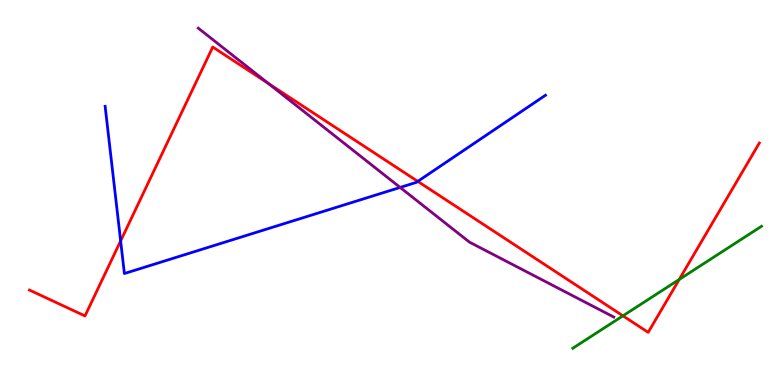[{'lines': ['blue', 'red'], 'intersections': [{'x': 1.56, 'y': 3.74}, {'x': 5.39, 'y': 5.29}]}, {'lines': ['green', 'red'], 'intersections': [{'x': 8.04, 'y': 1.8}, {'x': 8.76, 'y': 2.74}]}, {'lines': ['purple', 'red'], 'intersections': [{'x': 3.46, 'y': 7.83}]}, {'lines': ['blue', 'green'], 'intersections': []}, {'lines': ['blue', 'purple'], 'intersections': [{'x': 5.16, 'y': 5.13}]}, {'lines': ['green', 'purple'], 'intersections': []}]